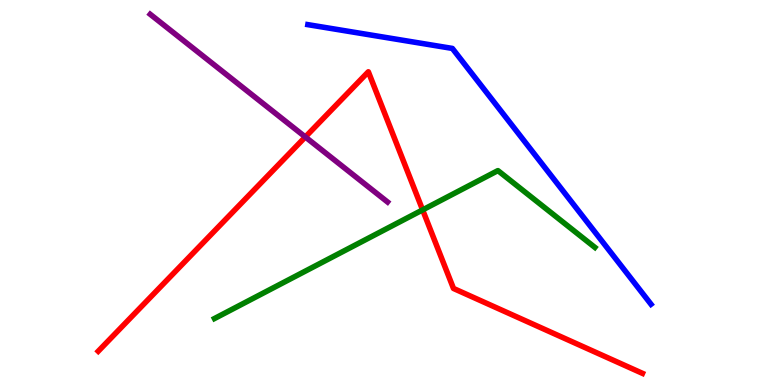[{'lines': ['blue', 'red'], 'intersections': []}, {'lines': ['green', 'red'], 'intersections': [{'x': 5.45, 'y': 4.55}]}, {'lines': ['purple', 'red'], 'intersections': [{'x': 3.94, 'y': 6.44}]}, {'lines': ['blue', 'green'], 'intersections': []}, {'lines': ['blue', 'purple'], 'intersections': []}, {'lines': ['green', 'purple'], 'intersections': []}]